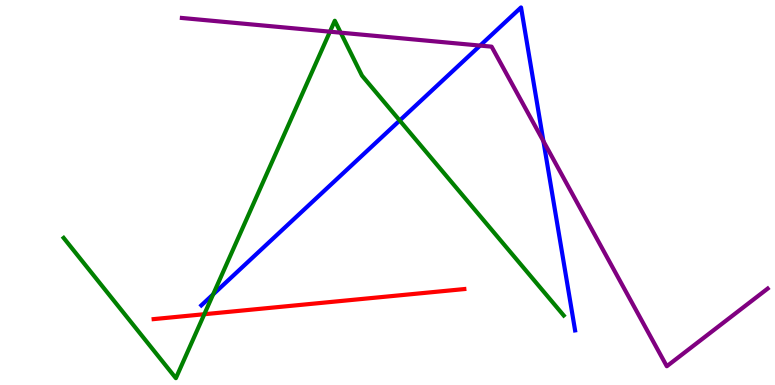[{'lines': ['blue', 'red'], 'intersections': []}, {'lines': ['green', 'red'], 'intersections': [{'x': 2.64, 'y': 1.84}]}, {'lines': ['purple', 'red'], 'intersections': []}, {'lines': ['blue', 'green'], 'intersections': [{'x': 2.75, 'y': 2.35}, {'x': 5.16, 'y': 6.87}]}, {'lines': ['blue', 'purple'], 'intersections': [{'x': 6.19, 'y': 8.82}, {'x': 7.01, 'y': 6.33}]}, {'lines': ['green', 'purple'], 'intersections': [{'x': 4.26, 'y': 9.18}, {'x': 4.4, 'y': 9.15}]}]